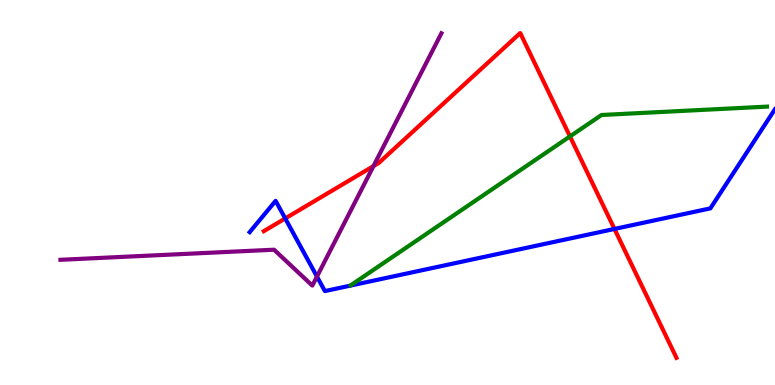[{'lines': ['blue', 'red'], 'intersections': [{'x': 3.68, 'y': 4.33}, {'x': 7.93, 'y': 4.05}]}, {'lines': ['green', 'red'], 'intersections': [{'x': 7.35, 'y': 6.46}]}, {'lines': ['purple', 'red'], 'intersections': [{'x': 4.82, 'y': 5.69}]}, {'lines': ['blue', 'green'], 'intersections': []}, {'lines': ['blue', 'purple'], 'intersections': [{'x': 4.09, 'y': 2.82}]}, {'lines': ['green', 'purple'], 'intersections': []}]